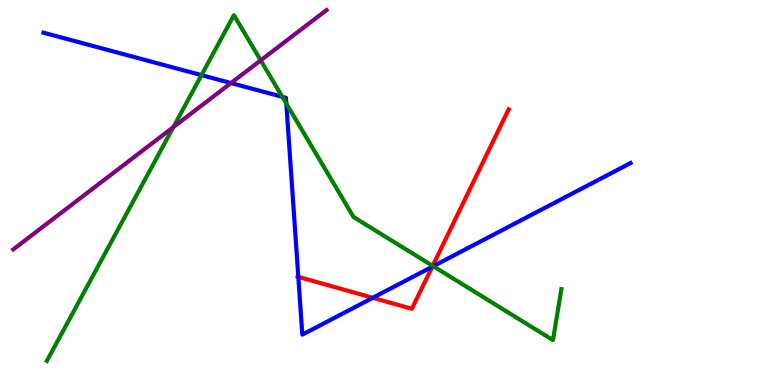[{'lines': ['blue', 'red'], 'intersections': [{'x': 3.85, 'y': 2.81}, {'x': 4.81, 'y': 2.26}, {'x': 5.58, 'y': 3.07}]}, {'lines': ['green', 'red'], 'intersections': [{'x': 5.58, 'y': 3.09}]}, {'lines': ['purple', 'red'], 'intersections': []}, {'lines': ['blue', 'green'], 'intersections': [{'x': 2.6, 'y': 8.05}, {'x': 3.64, 'y': 7.48}, {'x': 3.69, 'y': 7.31}, {'x': 5.59, 'y': 3.09}]}, {'lines': ['blue', 'purple'], 'intersections': [{'x': 2.98, 'y': 7.84}]}, {'lines': ['green', 'purple'], 'intersections': [{'x': 2.24, 'y': 6.7}, {'x': 3.36, 'y': 8.43}]}]